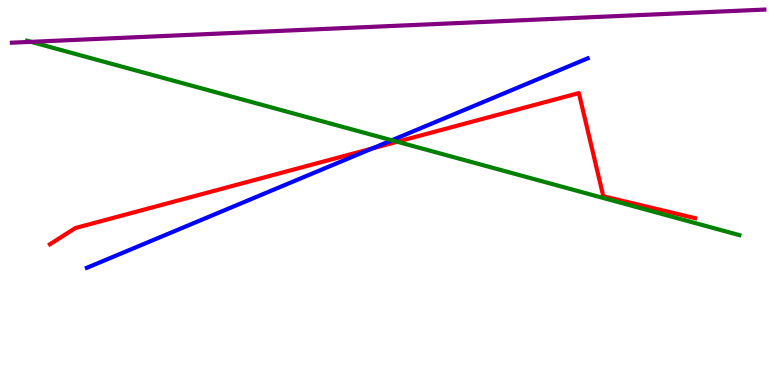[{'lines': ['blue', 'red'], 'intersections': [{'x': 4.8, 'y': 6.14}]}, {'lines': ['green', 'red'], 'intersections': [{'x': 5.13, 'y': 6.32}]}, {'lines': ['purple', 'red'], 'intersections': []}, {'lines': ['blue', 'green'], 'intersections': [{'x': 5.06, 'y': 6.36}]}, {'lines': ['blue', 'purple'], 'intersections': []}, {'lines': ['green', 'purple'], 'intersections': [{'x': 0.401, 'y': 8.91}]}]